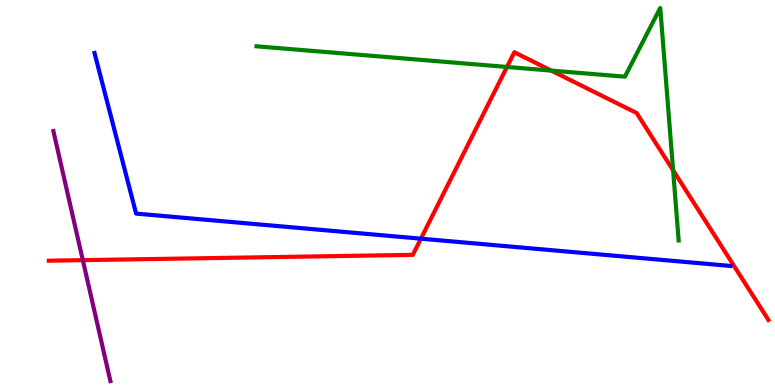[{'lines': ['blue', 'red'], 'intersections': [{'x': 5.43, 'y': 3.8}]}, {'lines': ['green', 'red'], 'intersections': [{'x': 6.54, 'y': 8.26}, {'x': 7.11, 'y': 8.17}, {'x': 8.69, 'y': 5.58}]}, {'lines': ['purple', 'red'], 'intersections': [{'x': 1.07, 'y': 3.24}]}, {'lines': ['blue', 'green'], 'intersections': []}, {'lines': ['blue', 'purple'], 'intersections': []}, {'lines': ['green', 'purple'], 'intersections': []}]